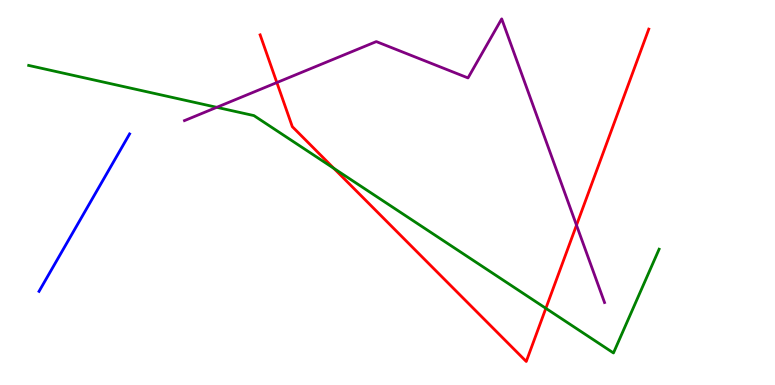[{'lines': ['blue', 'red'], 'intersections': []}, {'lines': ['green', 'red'], 'intersections': [{'x': 4.31, 'y': 5.63}, {'x': 7.04, 'y': 1.99}]}, {'lines': ['purple', 'red'], 'intersections': [{'x': 3.57, 'y': 7.86}, {'x': 7.44, 'y': 4.15}]}, {'lines': ['blue', 'green'], 'intersections': []}, {'lines': ['blue', 'purple'], 'intersections': []}, {'lines': ['green', 'purple'], 'intersections': [{'x': 2.8, 'y': 7.21}]}]